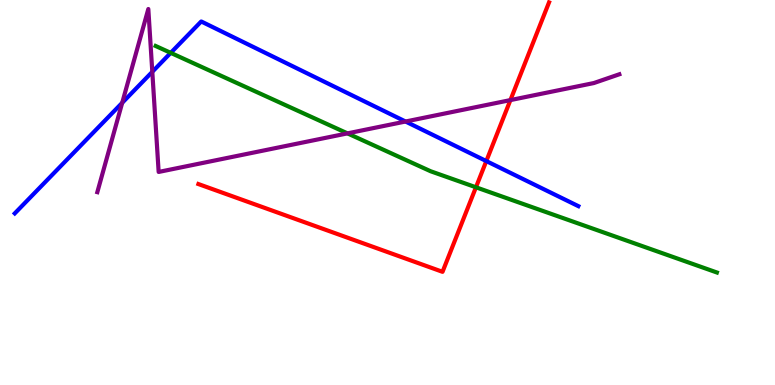[{'lines': ['blue', 'red'], 'intersections': [{'x': 6.27, 'y': 5.82}]}, {'lines': ['green', 'red'], 'intersections': [{'x': 6.14, 'y': 5.14}]}, {'lines': ['purple', 'red'], 'intersections': [{'x': 6.59, 'y': 7.4}]}, {'lines': ['blue', 'green'], 'intersections': [{'x': 2.2, 'y': 8.63}]}, {'lines': ['blue', 'purple'], 'intersections': [{'x': 1.58, 'y': 7.33}, {'x': 1.97, 'y': 8.13}, {'x': 5.23, 'y': 6.84}]}, {'lines': ['green', 'purple'], 'intersections': [{'x': 4.48, 'y': 6.54}]}]